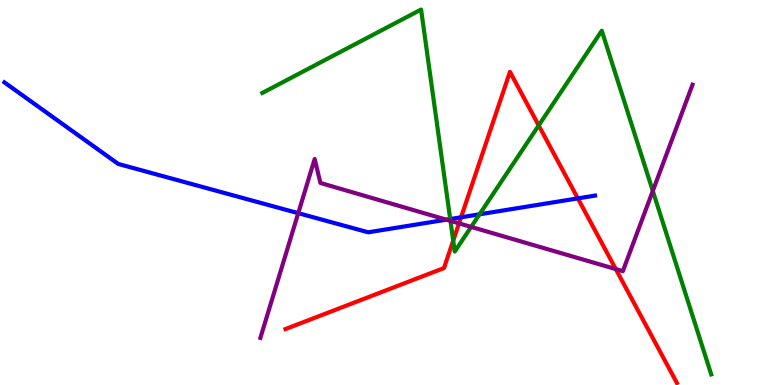[{'lines': ['blue', 'red'], 'intersections': [{'x': 5.95, 'y': 4.36}, {'x': 7.46, 'y': 4.85}]}, {'lines': ['green', 'red'], 'intersections': [{'x': 5.85, 'y': 3.75}, {'x': 6.95, 'y': 6.74}]}, {'lines': ['purple', 'red'], 'intersections': [{'x': 5.92, 'y': 4.2}, {'x': 7.95, 'y': 3.01}]}, {'lines': ['blue', 'green'], 'intersections': [{'x': 5.81, 'y': 4.31}, {'x': 6.19, 'y': 4.43}]}, {'lines': ['blue', 'purple'], 'intersections': [{'x': 3.85, 'y': 4.46}, {'x': 5.76, 'y': 4.29}]}, {'lines': ['green', 'purple'], 'intersections': [{'x': 5.81, 'y': 4.26}, {'x': 6.08, 'y': 4.11}, {'x': 8.42, 'y': 5.04}]}]